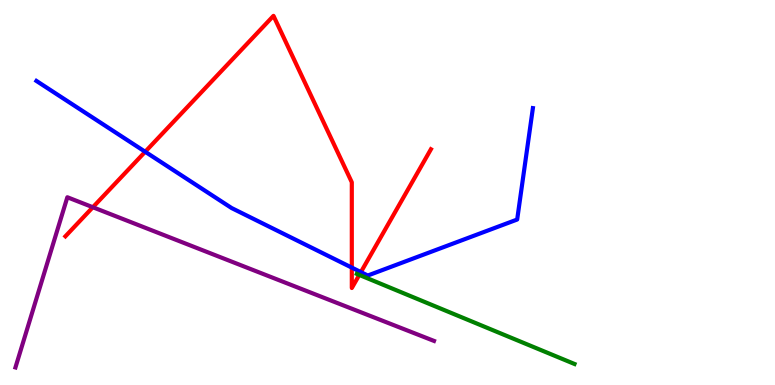[{'lines': ['blue', 'red'], 'intersections': [{'x': 1.87, 'y': 6.06}, {'x': 4.54, 'y': 3.05}, {'x': 4.66, 'y': 2.93}]}, {'lines': ['green', 'red'], 'intersections': [{'x': 4.64, 'y': 2.86}]}, {'lines': ['purple', 'red'], 'intersections': [{'x': 1.2, 'y': 4.62}]}, {'lines': ['blue', 'green'], 'intersections': []}, {'lines': ['blue', 'purple'], 'intersections': []}, {'lines': ['green', 'purple'], 'intersections': []}]